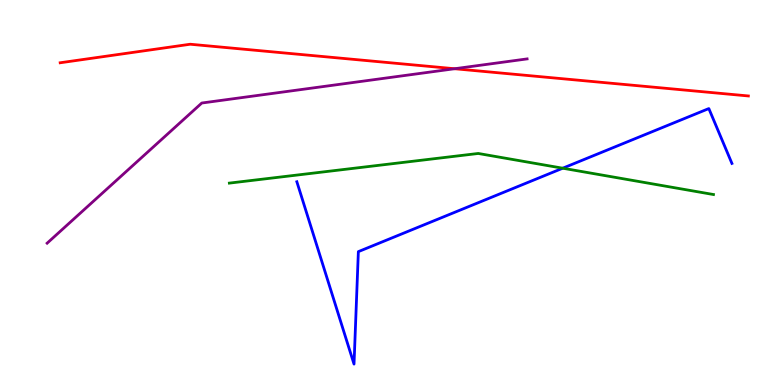[{'lines': ['blue', 'red'], 'intersections': []}, {'lines': ['green', 'red'], 'intersections': []}, {'lines': ['purple', 'red'], 'intersections': [{'x': 5.87, 'y': 8.21}]}, {'lines': ['blue', 'green'], 'intersections': [{'x': 7.26, 'y': 5.63}]}, {'lines': ['blue', 'purple'], 'intersections': []}, {'lines': ['green', 'purple'], 'intersections': []}]